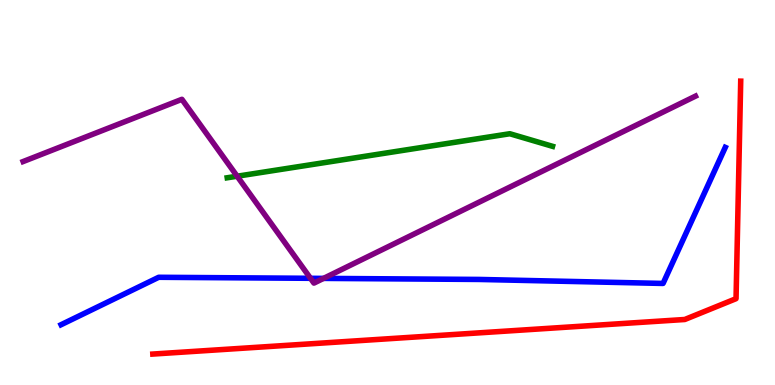[{'lines': ['blue', 'red'], 'intersections': []}, {'lines': ['green', 'red'], 'intersections': []}, {'lines': ['purple', 'red'], 'intersections': []}, {'lines': ['blue', 'green'], 'intersections': []}, {'lines': ['blue', 'purple'], 'intersections': [{'x': 4.01, 'y': 2.77}, {'x': 4.17, 'y': 2.77}]}, {'lines': ['green', 'purple'], 'intersections': [{'x': 3.06, 'y': 5.42}]}]